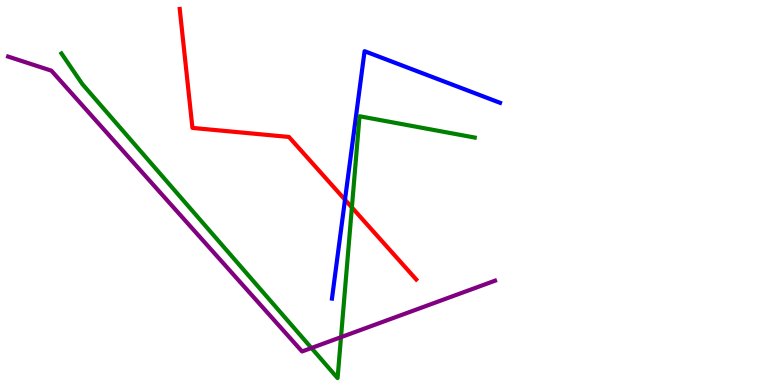[{'lines': ['blue', 'red'], 'intersections': [{'x': 4.45, 'y': 4.81}]}, {'lines': ['green', 'red'], 'intersections': [{'x': 4.54, 'y': 4.61}]}, {'lines': ['purple', 'red'], 'intersections': []}, {'lines': ['blue', 'green'], 'intersections': []}, {'lines': ['blue', 'purple'], 'intersections': []}, {'lines': ['green', 'purple'], 'intersections': [{'x': 4.02, 'y': 0.961}, {'x': 4.4, 'y': 1.24}]}]